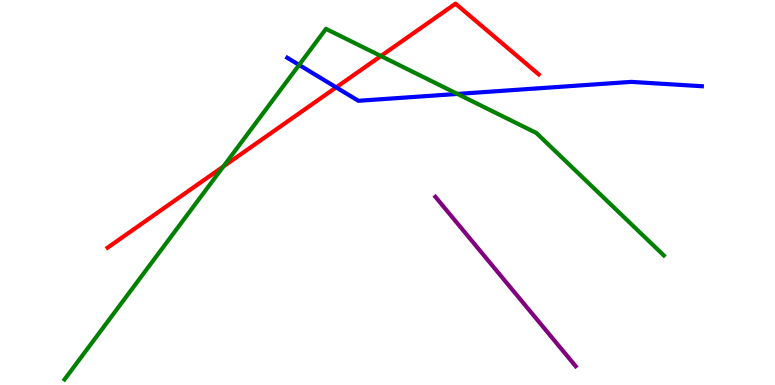[{'lines': ['blue', 'red'], 'intersections': [{'x': 4.34, 'y': 7.73}]}, {'lines': ['green', 'red'], 'intersections': [{'x': 2.88, 'y': 5.68}, {'x': 4.91, 'y': 8.54}]}, {'lines': ['purple', 'red'], 'intersections': []}, {'lines': ['blue', 'green'], 'intersections': [{'x': 3.86, 'y': 8.31}, {'x': 5.9, 'y': 7.56}]}, {'lines': ['blue', 'purple'], 'intersections': []}, {'lines': ['green', 'purple'], 'intersections': []}]